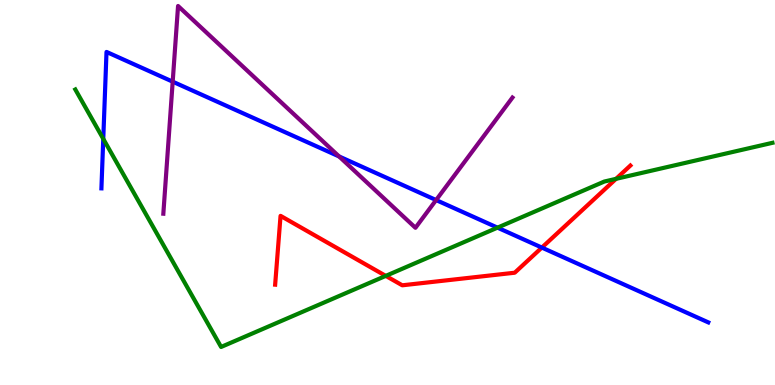[{'lines': ['blue', 'red'], 'intersections': [{'x': 6.99, 'y': 3.57}]}, {'lines': ['green', 'red'], 'intersections': [{'x': 4.98, 'y': 2.83}, {'x': 7.95, 'y': 5.35}]}, {'lines': ['purple', 'red'], 'intersections': []}, {'lines': ['blue', 'green'], 'intersections': [{'x': 1.33, 'y': 6.39}, {'x': 6.42, 'y': 4.09}]}, {'lines': ['blue', 'purple'], 'intersections': [{'x': 2.23, 'y': 7.88}, {'x': 4.38, 'y': 5.94}, {'x': 5.63, 'y': 4.8}]}, {'lines': ['green', 'purple'], 'intersections': []}]